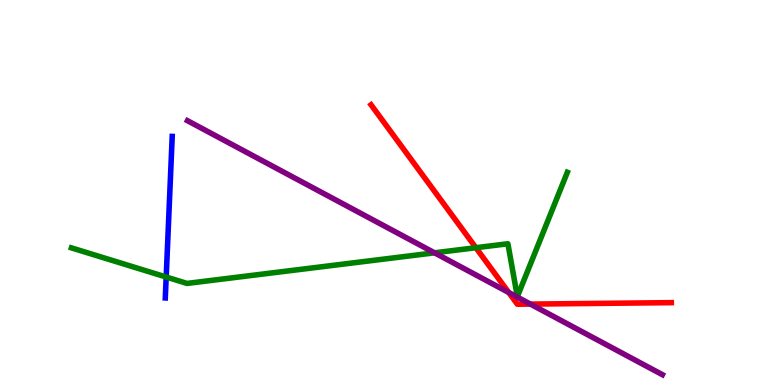[{'lines': ['blue', 'red'], 'intersections': []}, {'lines': ['green', 'red'], 'intersections': [{'x': 6.14, 'y': 3.57}]}, {'lines': ['purple', 'red'], 'intersections': [{'x': 6.56, 'y': 2.4}, {'x': 6.84, 'y': 2.1}]}, {'lines': ['blue', 'green'], 'intersections': [{'x': 2.14, 'y': 2.8}]}, {'lines': ['blue', 'purple'], 'intersections': []}, {'lines': ['green', 'purple'], 'intersections': [{'x': 5.61, 'y': 3.43}]}]